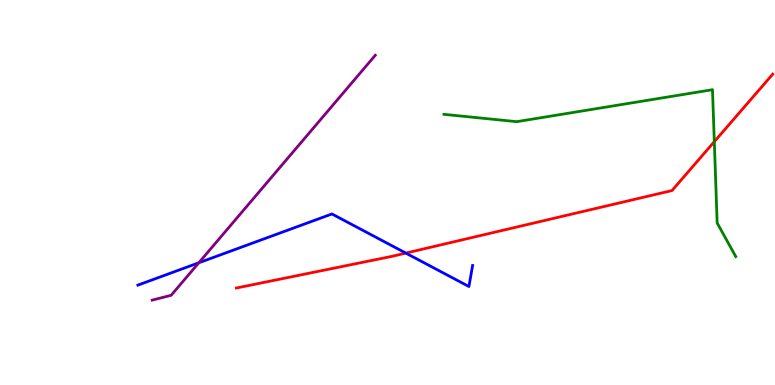[{'lines': ['blue', 'red'], 'intersections': [{'x': 5.24, 'y': 3.43}]}, {'lines': ['green', 'red'], 'intersections': [{'x': 9.22, 'y': 6.32}]}, {'lines': ['purple', 'red'], 'intersections': []}, {'lines': ['blue', 'green'], 'intersections': []}, {'lines': ['blue', 'purple'], 'intersections': [{'x': 2.57, 'y': 3.17}]}, {'lines': ['green', 'purple'], 'intersections': []}]